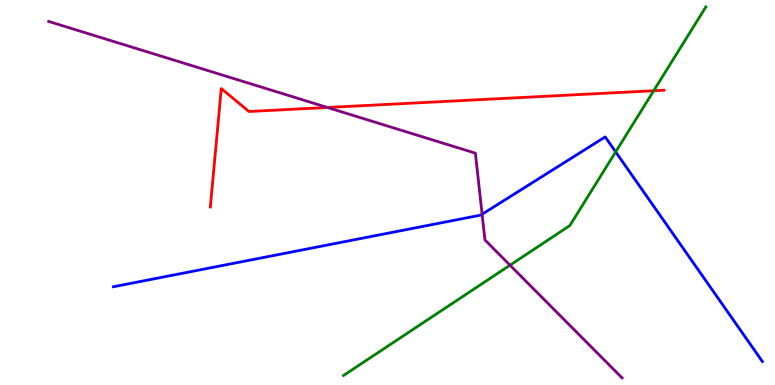[{'lines': ['blue', 'red'], 'intersections': []}, {'lines': ['green', 'red'], 'intersections': [{'x': 8.43, 'y': 7.64}]}, {'lines': ['purple', 'red'], 'intersections': [{'x': 4.22, 'y': 7.21}]}, {'lines': ['blue', 'green'], 'intersections': [{'x': 7.94, 'y': 6.05}]}, {'lines': ['blue', 'purple'], 'intersections': [{'x': 6.22, 'y': 4.44}]}, {'lines': ['green', 'purple'], 'intersections': [{'x': 6.58, 'y': 3.11}]}]